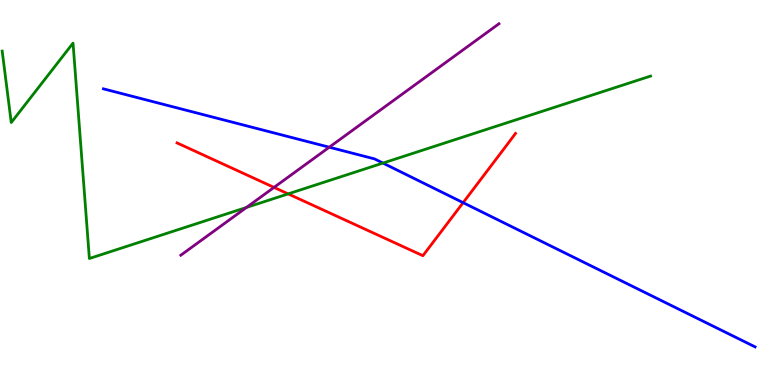[{'lines': ['blue', 'red'], 'intersections': [{'x': 5.98, 'y': 4.74}]}, {'lines': ['green', 'red'], 'intersections': [{'x': 3.72, 'y': 4.96}]}, {'lines': ['purple', 'red'], 'intersections': [{'x': 3.54, 'y': 5.13}]}, {'lines': ['blue', 'green'], 'intersections': [{'x': 4.94, 'y': 5.76}]}, {'lines': ['blue', 'purple'], 'intersections': [{'x': 4.25, 'y': 6.18}]}, {'lines': ['green', 'purple'], 'intersections': [{'x': 3.18, 'y': 4.61}]}]